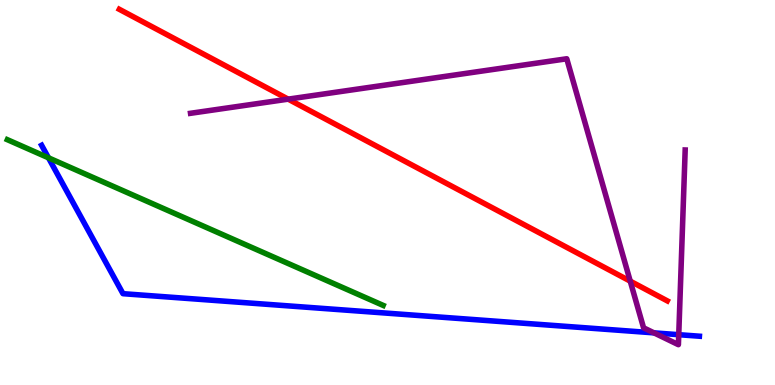[{'lines': ['blue', 'red'], 'intersections': []}, {'lines': ['green', 'red'], 'intersections': []}, {'lines': ['purple', 'red'], 'intersections': [{'x': 3.72, 'y': 7.42}, {'x': 8.13, 'y': 2.7}]}, {'lines': ['blue', 'green'], 'intersections': [{'x': 0.626, 'y': 5.9}]}, {'lines': ['blue', 'purple'], 'intersections': [{'x': 8.44, 'y': 1.35}, {'x': 8.76, 'y': 1.31}]}, {'lines': ['green', 'purple'], 'intersections': []}]